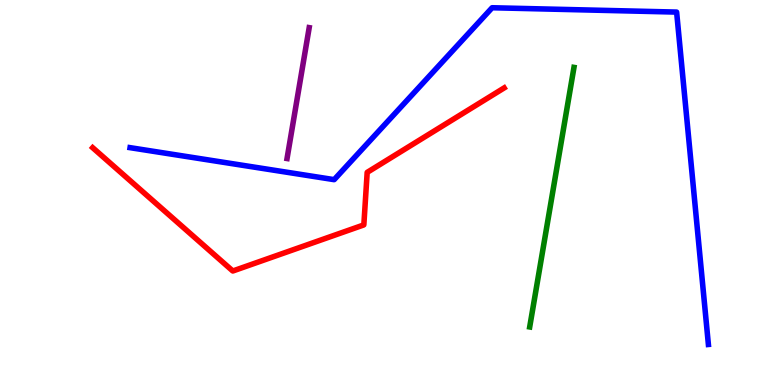[{'lines': ['blue', 'red'], 'intersections': []}, {'lines': ['green', 'red'], 'intersections': []}, {'lines': ['purple', 'red'], 'intersections': []}, {'lines': ['blue', 'green'], 'intersections': []}, {'lines': ['blue', 'purple'], 'intersections': []}, {'lines': ['green', 'purple'], 'intersections': []}]